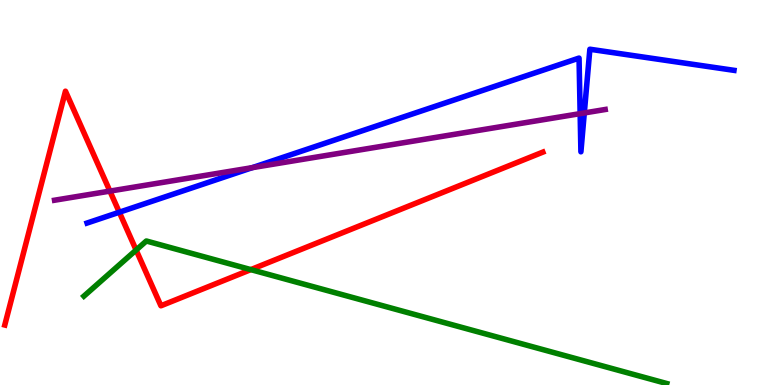[{'lines': ['blue', 'red'], 'intersections': [{'x': 1.54, 'y': 4.49}]}, {'lines': ['green', 'red'], 'intersections': [{'x': 1.76, 'y': 3.51}, {'x': 3.24, 'y': 3.0}]}, {'lines': ['purple', 'red'], 'intersections': [{'x': 1.42, 'y': 5.04}]}, {'lines': ['blue', 'green'], 'intersections': []}, {'lines': ['blue', 'purple'], 'intersections': [{'x': 3.26, 'y': 5.65}, {'x': 7.49, 'y': 7.05}, {'x': 7.54, 'y': 7.07}]}, {'lines': ['green', 'purple'], 'intersections': []}]